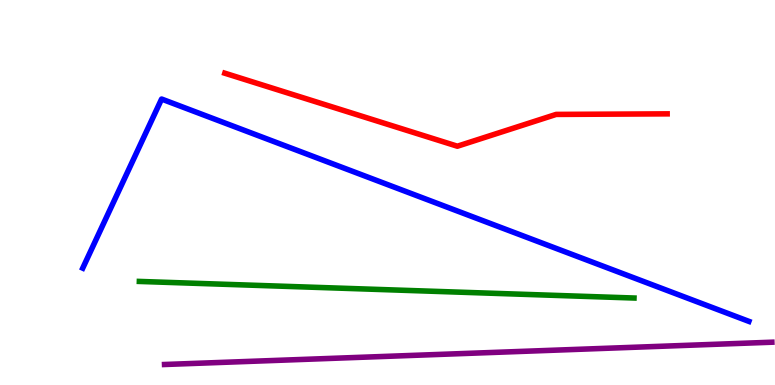[{'lines': ['blue', 'red'], 'intersections': []}, {'lines': ['green', 'red'], 'intersections': []}, {'lines': ['purple', 'red'], 'intersections': []}, {'lines': ['blue', 'green'], 'intersections': []}, {'lines': ['blue', 'purple'], 'intersections': []}, {'lines': ['green', 'purple'], 'intersections': []}]